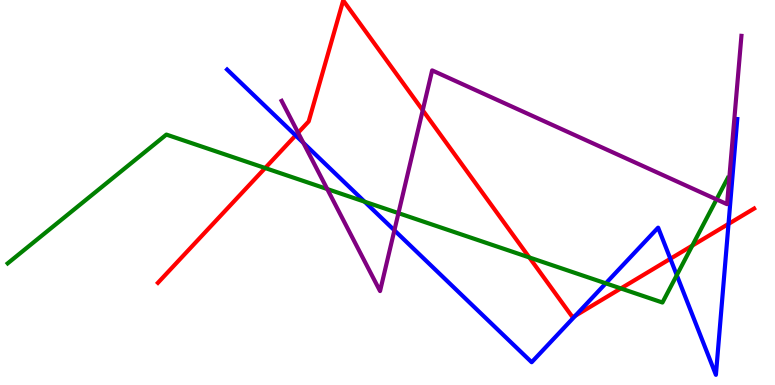[{'lines': ['blue', 'red'], 'intersections': [{'x': 3.81, 'y': 6.48}, {'x': 7.42, 'y': 1.8}, {'x': 8.65, 'y': 3.28}, {'x': 9.4, 'y': 4.18}]}, {'lines': ['green', 'red'], 'intersections': [{'x': 3.42, 'y': 5.64}, {'x': 6.83, 'y': 3.31}, {'x': 8.01, 'y': 2.51}, {'x': 8.93, 'y': 3.62}]}, {'lines': ['purple', 'red'], 'intersections': [{'x': 3.85, 'y': 6.55}, {'x': 5.45, 'y': 7.14}]}, {'lines': ['blue', 'green'], 'intersections': [{'x': 4.7, 'y': 4.76}, {'x': 7.82, 'y': 2.64}, {'x': 8.73, 'y': 2.85}]}, {'lines': ['blue', 'purple'], 'intersections': [{'x': 3.91, 'y': 6.29}, {'x': 5.09, 'y': 4.02}]}, {'lines': ['green', 'purple'], 'intersections': [{'x': 4.22, 'y': 5.09}, {'x': 5.14, 'y': 4.46}, {'x': 9.25, 'y': 4.82}]}]